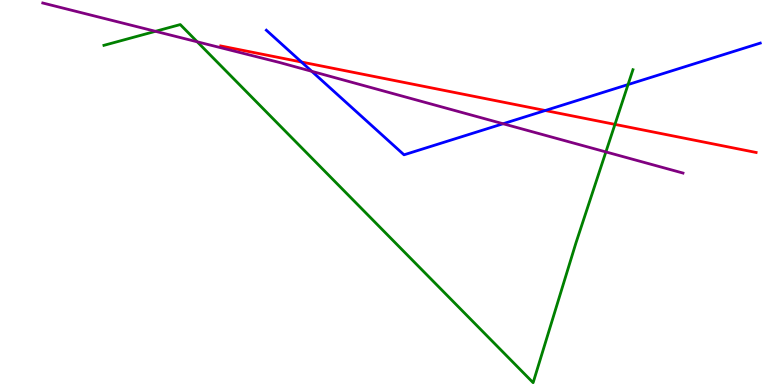[{'lines': ['blue', 'red'], 'intersections': [{'x': 3.89, 'y': 8.39}, {'x': 7.04, 'y': 7.13}]}, {'lines': ['green', 'red'], 'intersections': [{'x': 7.93, 'y': 6.77}]}, {'lines': ['purple', 'red'], 'intersections': []}, {'lines': ['blue', 'green'], 'intersections': [{'x': 8.1, 'y': 7.8}]}, {'lines': ['blue', 'purple'], 'intersections': [{'x': 4.02, 'y': 8.15}, {'x': 6.49, 'y': 6.79}]}, {'lines': ['green', 'purple'], 'intersections': [{'x': 2.01, 'y': 9.19}, {'x': 2.55, 'y': 8.91}, {'x': 7.82, 'y': 6.05}]}]